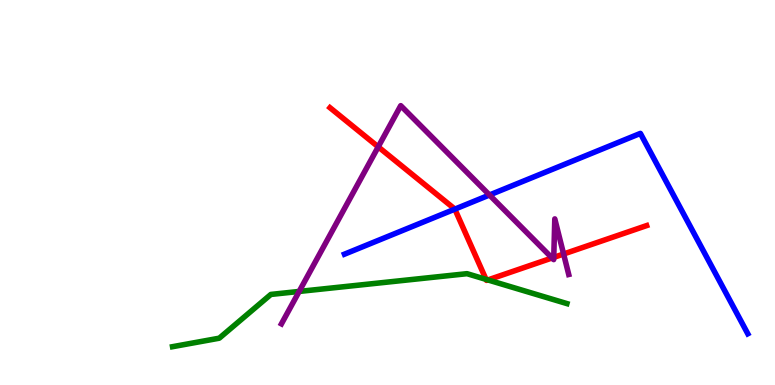[{'lines': ['blue', 'red'], 'intersections': [{'x': 5.87, 'y': 4.57}]}, {'lines': ['green', 'red'], 'intersections': [{'x': 6.27, 'y': 2.74}, {'x': 6.3, 'y': 2.73}]}, {'lines': ['purple', 'red'], 'intersections': [{'x': 4.88, 'y': 6.19}, {'x': 7.12, 'y': 3.3}, {'x': 7.15, 'y': 3.31}, {'x': 7.27, 'y': 3.4}]}, {'lines': ['blue', 'green'], 'intersections': []}, {'lines': ['blue', 'purple'], 'intersections': [{'x': 6.32, 'y': 4.94}]}, {'lines': ['green', 'purple'], 'intersections': [{'x': 3.86, 'y': 2.43}]}]